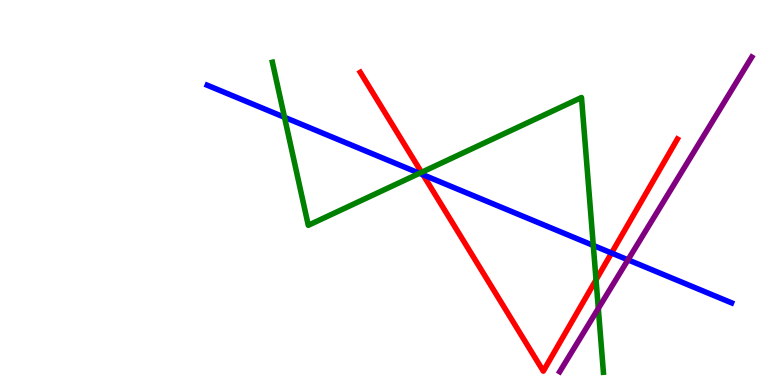[{'lines': ['blue', 'red'], 'intersections': [{'x': 5.46, 'y': 5.46}, {'x': 7.89, 'y': 3.43}]}, {'lines': ['green', 'red'], 'intersections': [{'x': 5.44, 'y': 5.52}, {'x': 7.69, 'y': 2.73}]}, {'lines': ['purple', 'red'], 'intersections': []}, {'lines': ['blue', 'green'], 'intersections': [{'x': 3.67, 'y': 6.95}, {'x': 5.41, 'y': 5.5}, {'x': 7.66, 'y': 3.62}]}, {'lines': ['blue', 'purple'], 'intersections': [{'x': 8.1, 'y': 3.25}]}, {'lines': ['green', 'purple'], 'intersections': [{'x': 7.72, 'y': 1.99}]}]